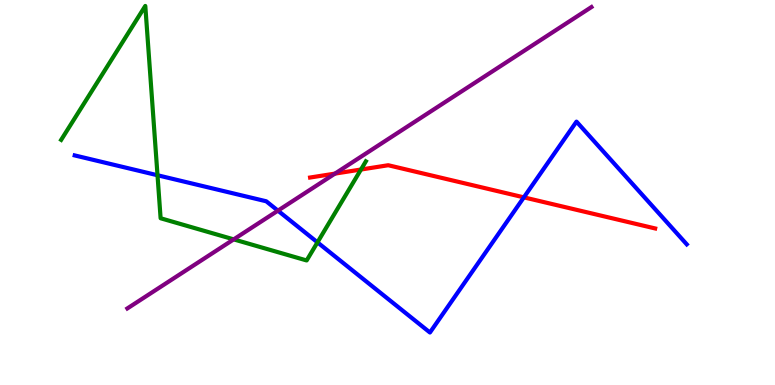[{'lines': ['blue', 'red'], 'intersections': [{'x': 6.76, 'y': 4.87}]}, {'lines': ['green', 'red'], 'intersections': [{'x': 4.66, 'y': 5.6}]}, {'lines': ['purple', 'red'], 'intersections': [{'x': 4.32, 'y': 5.49}]}, {'lines': ['blue', 'green'], 'intersections': [{'x': 2.03, 'y': 5.45}, {'x': 4.1, 'y': 3.71}]}, {'lines': ['blue', 'purple'], 'intersections': [{'x': 3.59, 'y': 4.53}]}, {'lines': ['green', 'purple'], 'intersections': [{'x': 3.02, 'y': 3.78}]}]